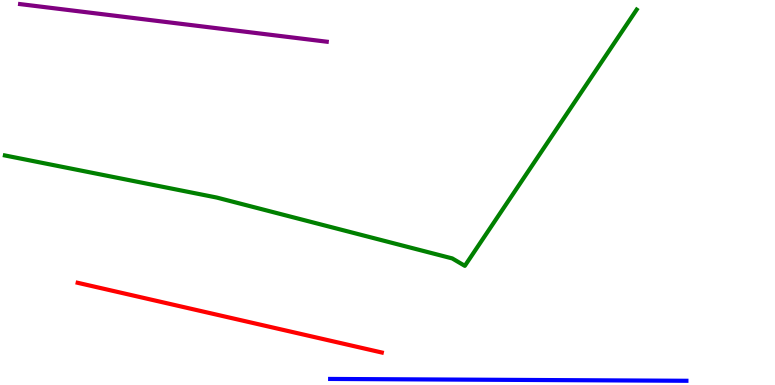[{'lines': ['blue', 'red'], 'intersections': []}, {'lines': ['green', 'red'], 'intersections': []}, {'lines': ['purple', 'red'], 'intersections': []}, {'lines': ['blue', 'green'], 'intersections': []}, {'lines': ['blue', 'purple'], 'intersections': []}, {'lines': ['green', 'purple'], 'intersections': []}]